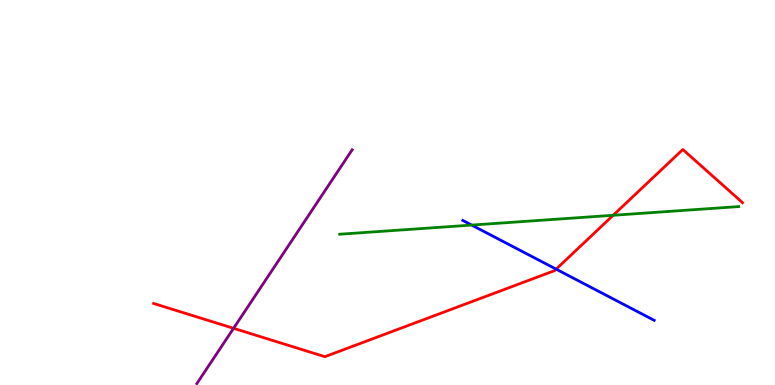[{'lines': ['blue', 'red'], 'intersections': [{'x': 7.18, 'y': 3.01}]}, {'lines': ['green', 'red'], 'intersections': [{'x': 7.91, 'y': 4.41}]}, {'lines': ['purple', 'red'], 'intersections': [{'x': 3.01, 'y': 1.47}]}, {'lines': ['blue', 'green'], 'intersections': [{'x': 6.09, 'y': 4.15}]}, {'lines': ['blue', 'purple'], 'intersections': []}, {'lines': ['green', 'purple'], 'intersections': []}]